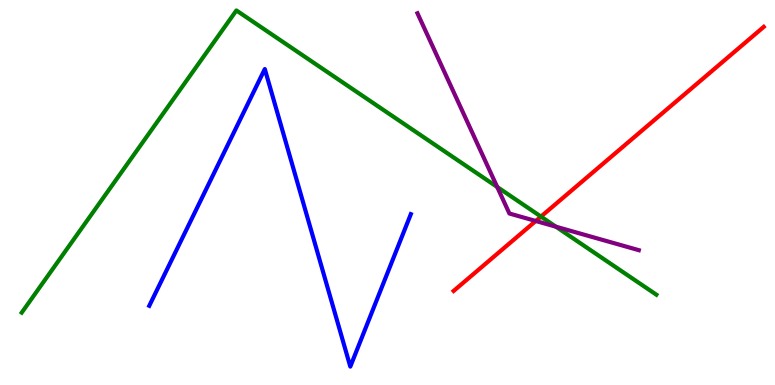[{'lines': ['blue', 'red'], 'intersections': []}, {'lines': ['green', 'red'], 'intersections': [{'x': 6.98, 'y': 4.37}]}, {'lines': ['purple', 'red'], 'intersections': [{'x': 6.91, 'y': 4.26}]}, {'lines': ['blue', 'green'], 'intersections': []}, {'lines': ['blue', 'purple'], 'intersections': []}, {'lines': ['green', 'purple'], 'intersections': [{'x': 6.42, 'y': 5.14}, {'x': 7.17, 'y': 4.11}]}]